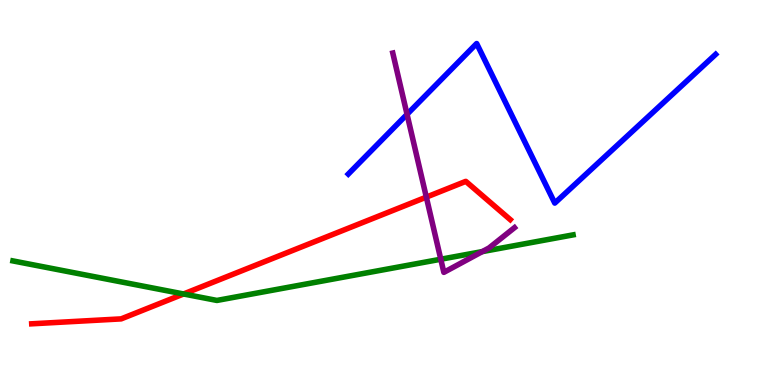[{'lines': ['blue', 'red'], 'intersections': []}, {'lines': ['green', 'red'], 'intersections': [{'x': 2.37, 'y': 2.36}]}, {'lines': ['purple', 'red'], 'intersections': [{'x': 5.5, 'y': 4.88}]}, {'lines': ['blue', 'green'], 'intersections': []}, {'lines': ['blue', 'purple'], 'intersections': [{'x': 5.25, 'y': 7.03}]}, {'lines': ['green', 'purple'], 'intersections': [{'x': 5.69, 'y': 3.27}, {'x': 6.22, 'y': 3.47}]}]